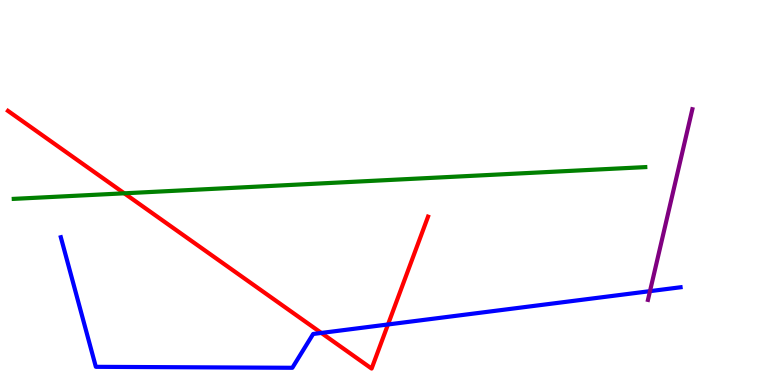[{'lines': ['blue', 'red'], 'intersections': [{'x': 4.15, 'y': 1.35}, {'x': 5.01, 'y': 1.57}]}, {'lines': ['green', 'red'], 'intersections': [{'x': 1.6, 'y': 4.98}]}, {'lines': ['purple', 'red'], 'intersections': []}, {'lines': ['blue', 'green'], 'intersections': []}, {'lines': ['blue', 'purple'], 'intersections': [{'x': 8.39, 'y': 2.44}]}, {'lines': ['green', 'purple'], 'intersections': []}]